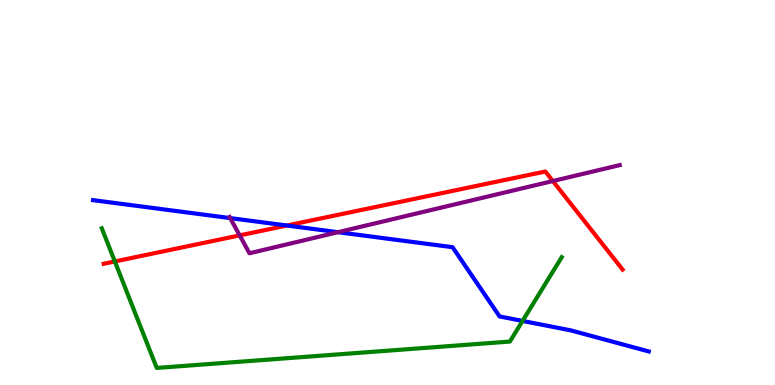[{'lines': ['blue', 'red'], 'intersections': [{'x': 3.7, 'y': 4.14}]}, {'lines': ['green', 'red'], 'intersections': [{'x': 1.48, 'y': 3.21}]}, {'lines': ['purple', 'red'], 'intersections': [{'x': 3.09, 'y': 3.89}, {'x': 7.13, 'y': 5.3}]}, {'lines': ['blue', 'green'], 'intersections': [{'x': 6.74, 'y': 1.66}]}, {'lines': ['blue', 'purple'], 'intersections': [{'x': 2.97, 'y': 4.34}, {'x': 4.36, 'y': 3.97}]}, {'lines': ['green', 'purple'], 'intersections': []}]